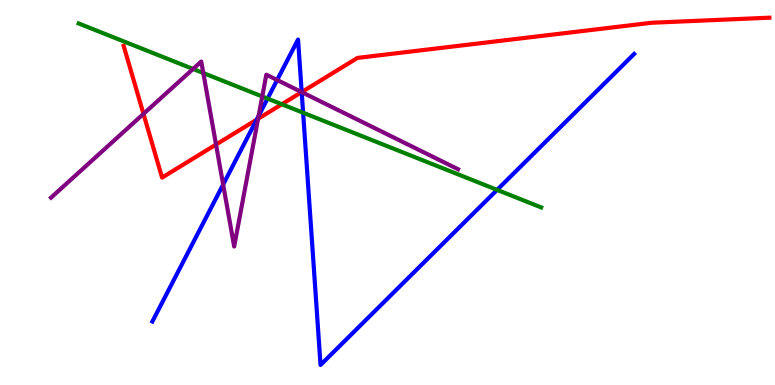[{'lines': ['blue', 'red'], 'intersections': [{'x': 3.31, 'y': 6.89}, {'x': 3.89, 'y': 7.61}]}, {'lines': ['green', 'red'], 'intersections': [{'x': 3.64, 'y': 7.29}]}, {'lines': ['purple', 'red'], 'intersections': [{'x': 1.85, 'y': 7.04}, {'x': 2.79, 'y': 6.25}, {'x': 3.33, 'y': 6.91}, {'x': 3.89, 'y': 7.61}]}, {'lines': ['blue', 'green'], 'intersections': [{'x': 3.45, 'y': 7.44}, {'x': 3.91, 'y': 7.07}, {'x': 6.41, 'y': 5.07}]}, {'lines': ['blue', 'purple'], 'intersections': [{'x': 2.88, 'y': 5.21}, {'x': 3.34, 'y': 6.99}, {'x': 3.58, 'y': 7.92}, {'x': 3.89, 'y': 7.61}]}, {'lines': ['green', 'purple'], 'intersections': [{'x': 2.49, 'y': 8.21}, {'x': 2.62, 'y': 8.1}, {'x': 3.38, 'y': 7.49}]}]